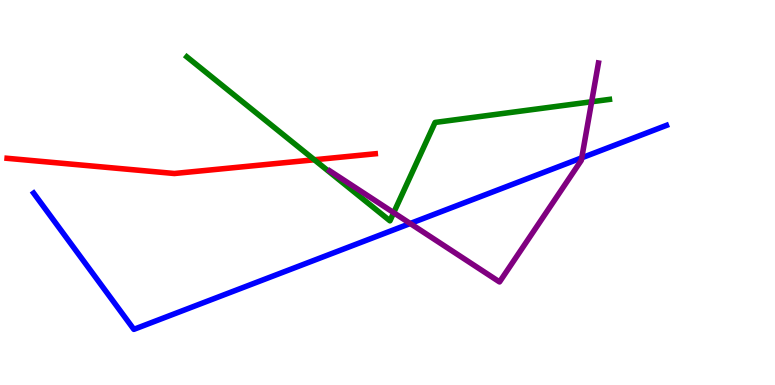[{'lines': ['blue', 'red'], 'intersections': []}, {'lines': ['green', 'red'], 'intersections': [{'x': 4.06, 'y': 5.85}]}, {'lines': ['purple', 'red'], 'intersections': []}, {'lines': ['blue', 'green'], 'intersections': []}, {'lines': ['blue', 'purple'], 'intersections': [{'x': 5.29, 'y': 4.19}, {'x': 7.51, 'y': 5.9}]}, {'lines': ['green', 'purple'], 'intersections': [{'x': 5.08, 'y': 4.48}, {'x': 7.63, 'y': 7.36}]}]